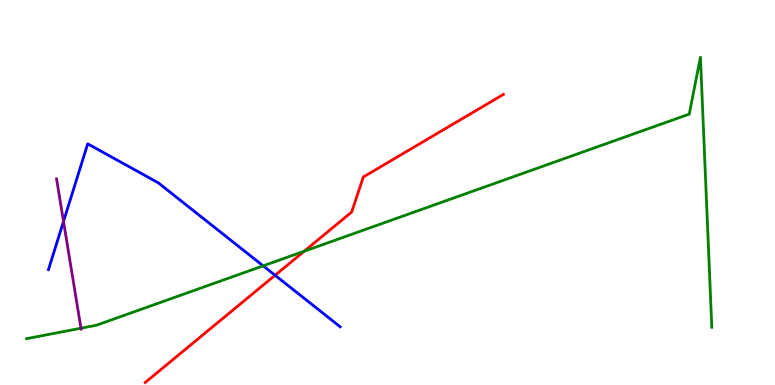[{'lines': ['blue', 'red'], 'intersections': [{'x': 3.55, 'y': 2.85}]}, {'lines': ['green', 'red'], 'intersections': [{'x': 3.92, 'y': 3.47}]}, {'lines': ['purple', 'red'], 'intersections': []}, {'lines': ['blue', 'green'], 'intersections': [{'x': 3.4, 'y': 3.09}]}, {'lines': ['blue', 'purple'], 'intersections': [{'x': 0.819, 'y': 4.25}]}, {'lines': ['green', 'purple'], 'intersections': [{'x': 1.04, 'y': 1.48}]}]